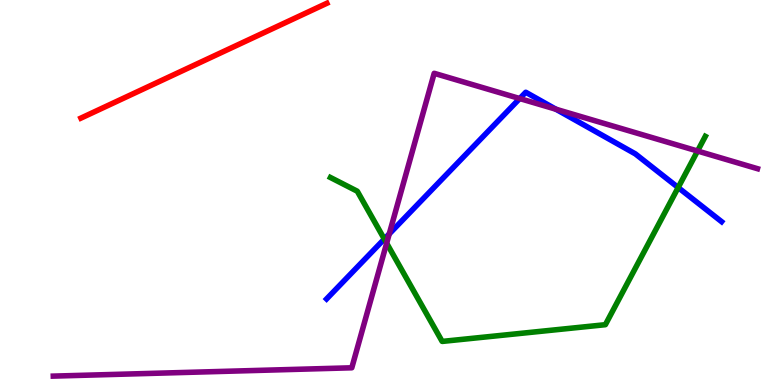[{'lines': ['blue', 'red'], 'intersections': []}, {'lines': ['green', 'red'], 'intersections': []}, {'lines': ['purple', 'red'], 'intersections': []}, {'lines': ['blue', 'green'], 'intersections': [{'x': 4.96, 'y': 3.79}, {'x': 8.75, 'y': 5.13}]}, {'lines': ['blue', 'purple'], 'intersections': [{'x': 5.02, 'y': 3.92}, {'x': 6.71, 'y': 7.44}, {'x': 7.17, 'y': 7.16}]}, {'lines': ['green', 'purple'], 'intersections': [{'x': 4.99, 'y': 3.68}, {'x': 9.0, 'y': 6.08}]}]